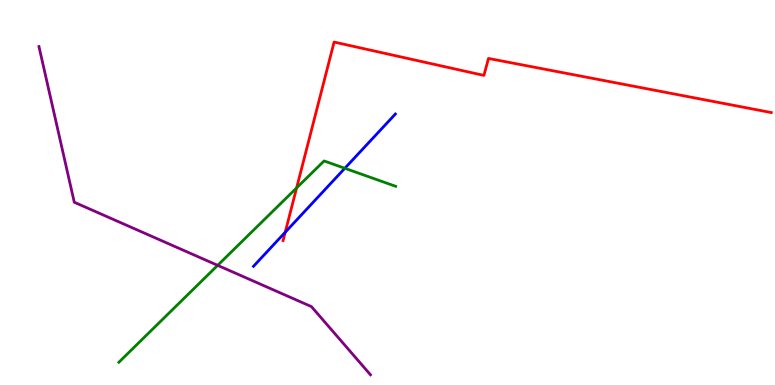[{'lines': ['blue', 'red'], 'intersections': [{'x': 3.68, 'y': 3.97}]}, {'lines': ['green', 'red'], 'intersections': [{'x': 3.83, 'y': 5.12}]}, {'lines': ['purple', 'red'], 'intersections': []}, {'lines': ['blue', 'green'], 'intersections': [{'x': 4.45, 'y': 5.63}]}, {'lines': ['blue', 'purple'], 'intersections': []}, {'lines': ['green', 'purple'], 'intersections': [{'x': 2.81, 'y': 3.11}]}]